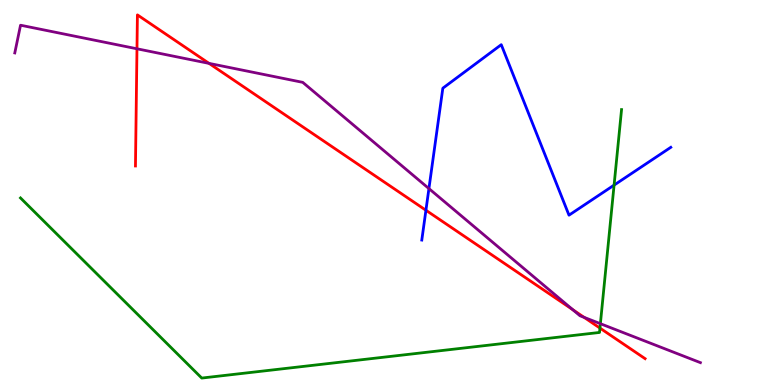[{'lines': ['blue', 'red'], 'intersections': [{'x': 5.5, 'y': 4.54}]}, {'lines': ['green', 'red'], 'intersections': [{'x': 7.74, 'y': 1.48}]}, {'lines': ['purple', 'red'], 'intersections': [{'x': 1.77, 'y': 8.73}, {'x': 2.7, 'y': 8.35}, {'x': 7.39, 'y': 1.96}, {'x': 7.54, 'y': 1.76}]}, {'lines': ['blue', 'green'], 'intersections': [{'x': 7.92, 'y': 5.19}]}, {'lines': ['blue', 'purple'], 'intersections': [{'x': 5.53, 'y': 5.1}]}, {'lines': ['green', 'purple'], 'intersections': [{'x': 7.75, 'y': 1.59}]}]